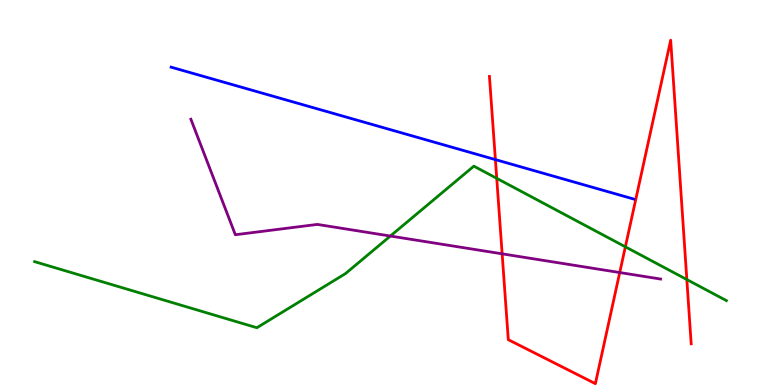[{'lines': ['blue', 'red'], 'intersections': [{'x': 6.39, 'y': 5.85}]}, {'lines': ['green', 'red'], 'intersections': [{'x': 6.41, 'y': 5.37}, {'x': 8.07, 'y': 3.59}, {'x': 8.86, 'y': 2.74}]}, {'lines': ['purple', 'red'], 'intersections': [{'x': 6.48, 'y': 3.41}, {'x': 8.0, 'y': 2.92}]}, {'lines': ['blue', 'green'], 'intersections': []}, {'lines': ['blue', 'purple'], 'intersections': []}, {'lines': ['green', 'purple'], 'intersections': [{'x': 5.04, 'y': 3.87}]}]